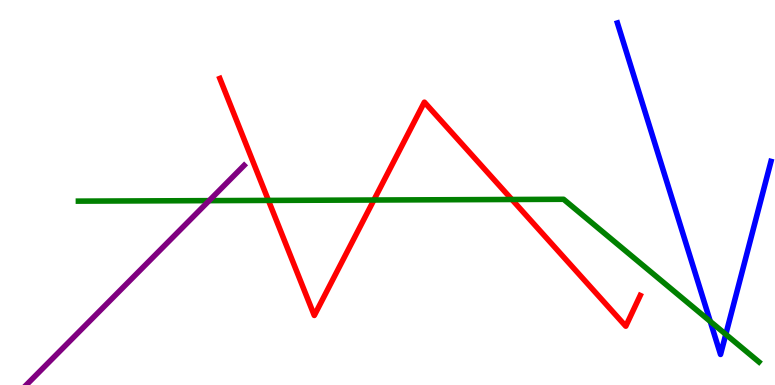[{'lines': ['blue', 'red'], 'intersections': []}, {'lines': ['green', 'red'], 'intersections': [{'x': 3.46, 'y': 4.79}, {'x': 4.82, 'y': 4.8}, {'x': 6.6, 'y': 4.82}]}, {'lines': ['purple', 'red'], 'intersections': []}, {'lines': ['blue', 'green'], 'intersections': [{'x': 9.16, 'y': 1.65}, {'x': 9.37, 'y': 1.32}]}, {'lines': ['blue', 'purple'], 'intersections': []}, {'lines': ['green', 'purple'], 'intersections': [{'x': 2.7, 'y': 4.79}]}]